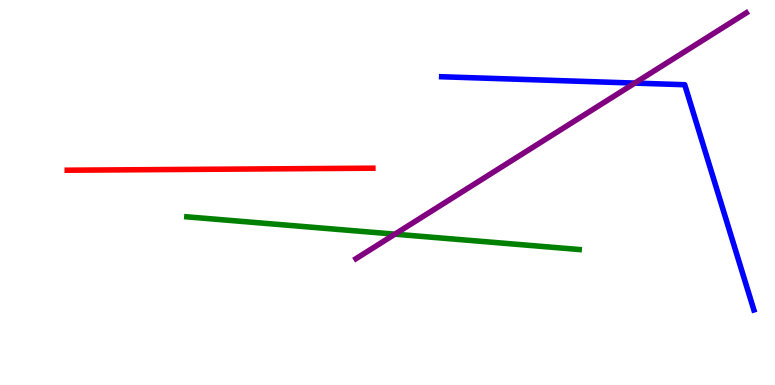[{'lines': ['blue', 'red'], 'intersections': []}, {'lines': ['green', 'red'], 'intersections': []}, {'lines': ['purple', 'red'], 'intersections': []}, {'lines': ['blue', 'green'], 'intersections': []}, {'lines': ['blue', 'purple'], 'intersections': [{'x': 8.19, 'y': 7.84}]}, {'lines': ['green', 'purple'], 'intersections': [{'x': 5.1, 'y': 3.92}]}]